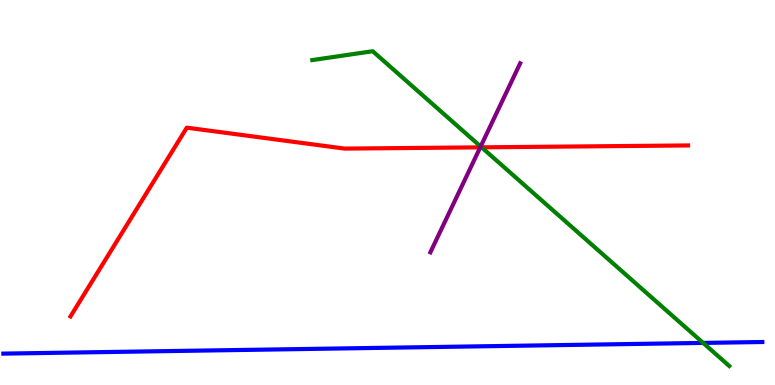[{'lines': ['blue', 'red'], 'intersections': []}, {'lines': ['green', 'red'], 'intersections': [{'x': 6.21, 'y': 6.17}]}, {'lines': ['purple', 'red'], 'intersections': [{'x': 6.2, 'y': 6.17}]}, {'lines': ['blue', 'green'], 'intersections': [{'x': 9.07, 'y': 1.09}]}, {'lines': ['blue', 'purple'], 'intersections': []}, {'lines': ['green', 'purple'], 'intersections': [{'x': 6.2, 'y': 6.19}]}]